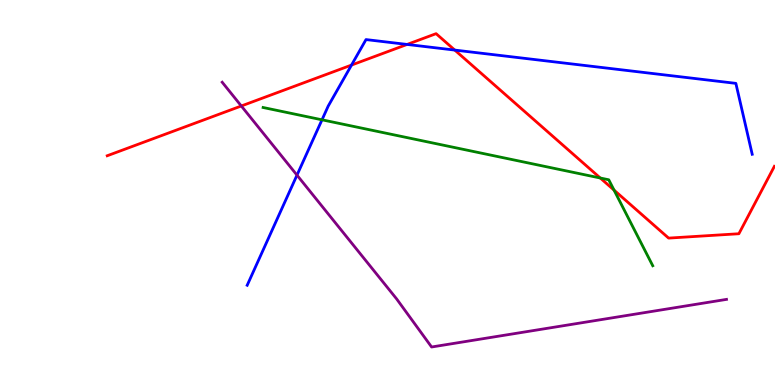[{'lines': ['blue', 'red'], 'intersections': [{'x': 4.54, 'y': 8.31}, {'x': 5.25, 'y': 8.85}, {'x': 5.87, 'y': 8.7}]}, {'lines': ['green', 'red'], 'intersections': [{'x': 7.75, 'y': 5.38}, {'x': 7.92, 'y': 5.06}]}, {'lines': ['purple', 'red'], 'intersections': [{'x': 3.11, 'y': 7.25}]}, {'lines': ['blue', 'green'], 'intersections': [{'x': 4.15, 'y': 6.89}]}, {'lines': ['blue', 'purple'], 'intersections': [{'x': 3.83, 'y': 5.45}]}, {'lines': ['green', 'purple'], 'intersections': []}]